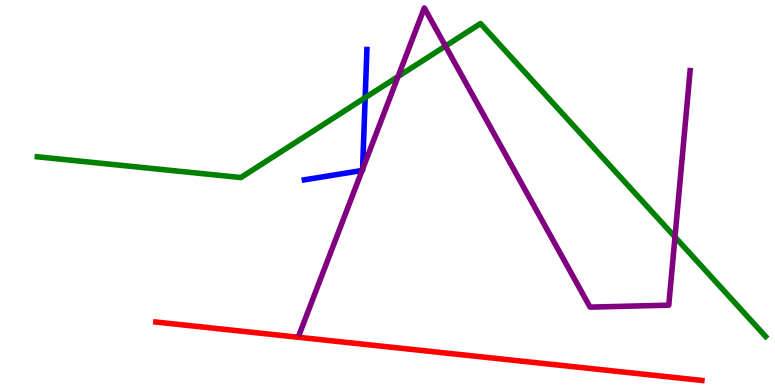[{'lines': ['blue', 'red'], 'intersections': []}, {'lines': ['green', 'red'], 'intersections': []}, {'lines': ['purple', 'red'], 'intersections': []}, {'lines': ['blue', 'green'], 'intersections': [{'x': 4.71, 'y': 7.46}]}, {'lines': ['blue', 'purple'], 'intersections': [{'x': 4.67, 'y': 5.57}, {'x': 4.68, 'y': 5.61}]}, {'lines': ['green', 'purple'], 'intersections': [{'x': 5.14, 'y': 8.01}, {'x': 5.75, 'y': 8.8}, {'x': 8.71, 'y': 3.84}]}]